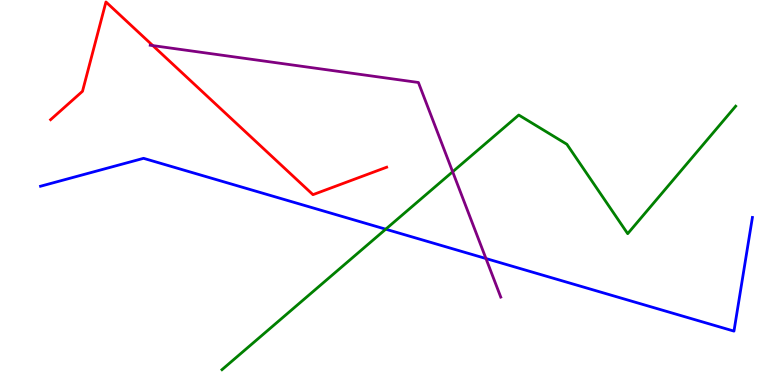[{'lines': ['blue', 'red'], 'intersections': []}, {'lines': ['green', 'red'], 'intersections': []}, {'lines': ['purple', 'red'], 'intersections': [{'x': 1.97, 'y': 8.82}]}, {'lines': ['blue', 'green'], 'intersections': [{'x': 4.98, 'y': 4.05}]}, {'lines': ['blue', 'purple'], 'intersections': [{'x': 6.27, 'y': 3.28}]}, {'lines': ['green', 'purple'], 'intersections': [{'x': 5.84, 'y': 5.54}]}]